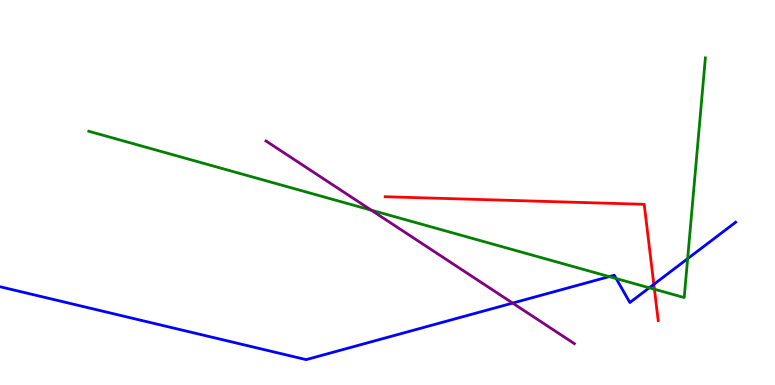[{'lines': ['blue', 'red'], 'intersections': [{'x': 8.44, 'y': 2.61}]}, {'lines': ['green', 'red'], 'intersections': [{'x': 8.44, 'y': 2.49}]}, {'lines': ['purple', 'red'], 'intersections': []}, {'lines': ['blue', 'green'], 'intersections': [{'x': 7.86, 'y': 2.82}, {'x': 7.95, 'y': 2.76}, {'x': 8.38, 'y': 2.52}, {'x': 8.87, 'y': 3.28}]}, {'lines': ['blue', 'purple'], 'intersections': [{'x': 6.61, 'y': 2.13}]}, {'lines': ['green', 'purple'], 'intersections': [{'x': 4.79, 'y': 4.54}]}]